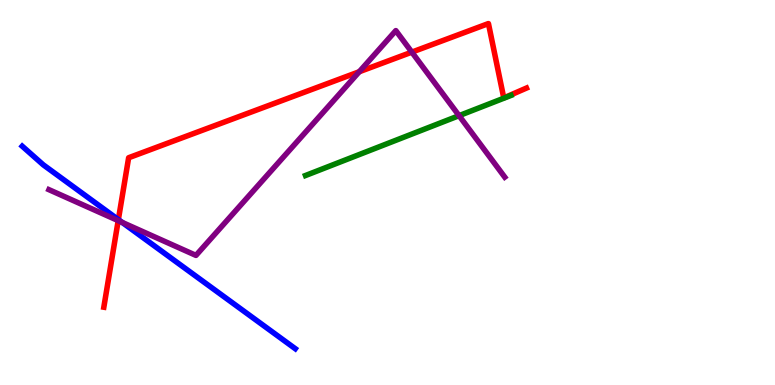[{'lines': ['blue', 'red'], 'intersections': [{'x': 1.53, 'y': 4.3}]}, {'lines': ['green', 'red'], 'intersections': []}, {'lines': ['purple', 'red'], 'intersections': [{'x': 1.53, 'y': 4.27}, {'x': 4.64, 'y': 8.14}, {'x': 5.31, 'y': 8.65}]}, {'lines': ['blue', 'green'], 'intersections': []}, {'lines': ['blue', 'purple'], 'intersections': [{'x': 1.58, 'y': 4.22}]}, {'lines': ['green', 'purple'], 'intersections': [{'x': 5.92, 'y': 7.0}]}]